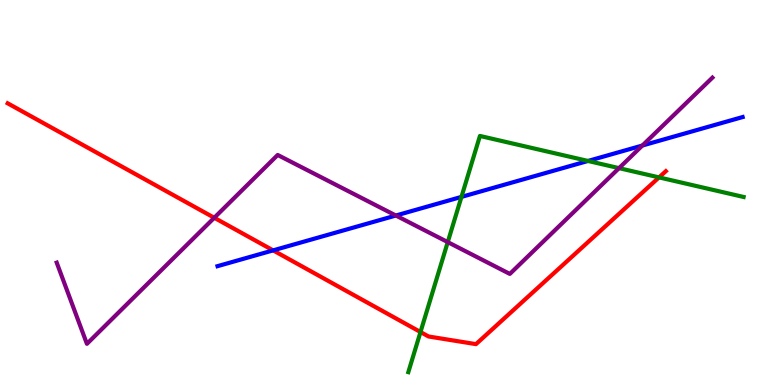[{'lines': ['blue', 'red'], 'intersections': [{'x': 3.52, 'y': 3.5}]}, {'lines': ['green', 'red'], 'intersections': [{'x': 5.43, 'y': 1.38}, {'x': 8.5, 'y': 5.39}]}, {'lines': ['purple', 'red'], 'intersections': [{'x': 2.76, 'y': 4.34}]}, {'lines': ['blue', 'green'], 'intersections': [{'x': 5.95, 'y': 4.89}, {'x': 7.59, 'y': 5.82}]}, {'lines': ['blue', 'purple'], 'intersections': [{'x': 5.11, 'y': 4.4}, {'x': 8.29, 'y': 6.22}]}, {'lines': ['green', 'purple'], 'intersections': [{'x': 5.78, 'y': 3.71}, {'x': 7.99, 'y': 5.63}]}]